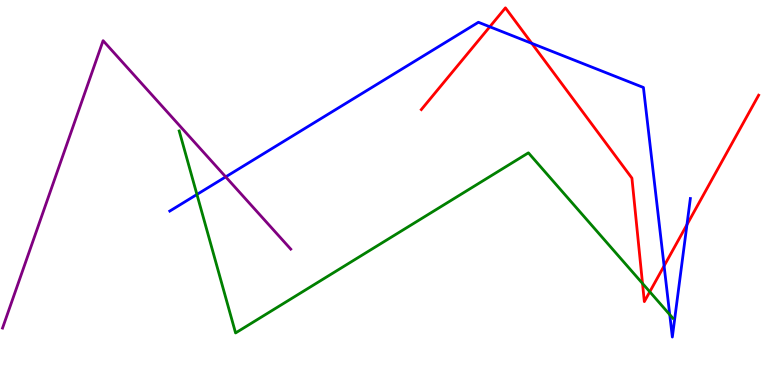[{'lines': ['blue', 'red'], 'intersections': [{'x': 6.32, 'y': 9.3}, {'x': 6.86, 'y': 8.87}, {'x': 8.57, 'y': 3.09}, {'x': 8.86, 'y': 4.16}]}, {'lines': ['green', 'red'], 'intersections': [{'x': 8.29, 'y': 2.64}, {'x': 8.38, 'y': 2.42}]}, {'lines': ['purple', 'red'], 'intersections': []}, {'lines': ['blue', 'green'], 'intersections': [{'x': 2.54, 'y': 4.95}, {'x': 8.64, 'y': 1.83}]}, {'lines': ['blue', 'purple'], 'intersections': [{'x': 2.91, 'y': 5.41}]}, {'lines': ['green', 'purple'], 'intersections': []}]